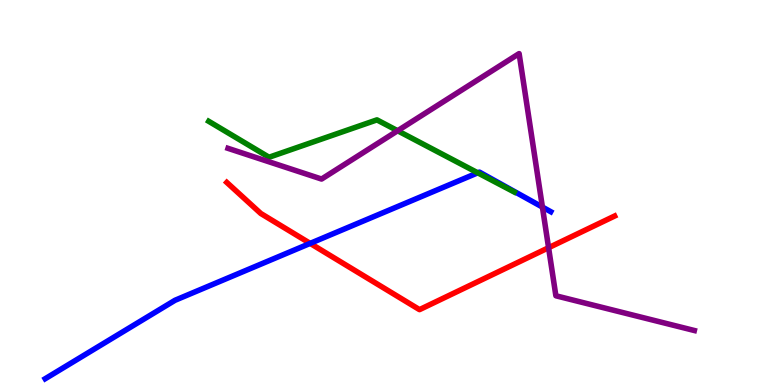[{'lines': ['blue', 'red'], 'intersections': [{'x': 4.0, 'y': 3.68}]}, {'lines': ['green', 'red'], 'intersections': []}, {'lines': ['purple', 'red'], 'intersections': [{'x': 7.08, 'y': 3.57}]}, {'lines': ['blue', 'green'], 'intersections': [{'x': 6.16, 'y': 5.51}]}, {'lines': ['blue', 'purple'], 'intersections': [{'x': 7.0, 'y': 4.62}]}, {'lines': ['green', 'purple'], 'intersections': [{'x': 5.13, 'y': 6.6}]}]